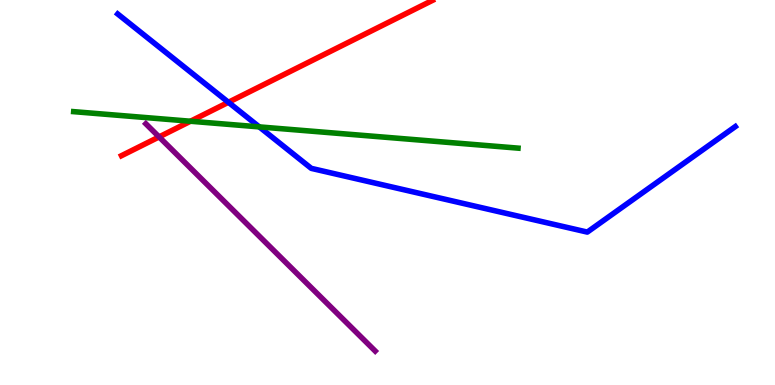[{'lines': ['blue', 'red'], 'intersections': [{'x': 2.95, 'y': 7.34}]}, {'lines': ['green', 'red'], 'intersections': [{'x': 2.46, 'y': 6.85}]}, {'lines': ['purple', 'red'], 'intersections': [{'x': 2.05, 'y': 6.44}]}, {'lines': ['blue', 'green'], 'intersections': [{'x': 3.35, 'y': 6.7}]}, {'lines': ['blue', 'purple'], 'intersections': []}, {'lines': ['green', 'purple'], 'intersections': []}]